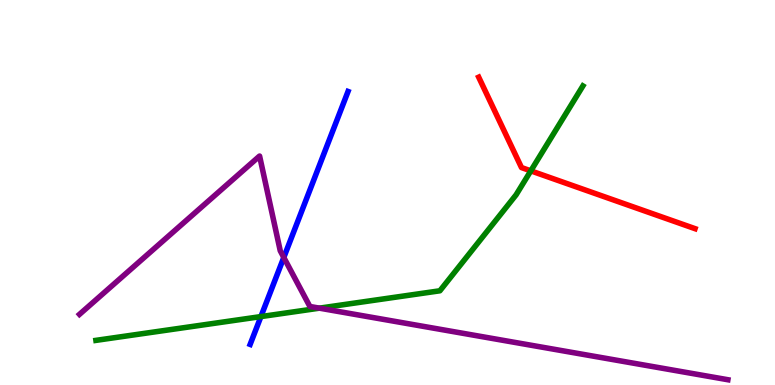[{'lines': ['blue', 'red'], 'intersections': []}, {'lines': ['green', 'red'], 'intersections': [{'x': 6.85, 'y': 5.56}]}, {'lines': ['purple', 'red'], 'intersections': []}, {'lines': ['blue', 'green'], 'intersections': [{'x': 3.37, 'y': 1.78}]}, {'lines': ['blue', 'purple'], 'intersections': [{'x': 3.66, 'y': 3.31}]}, {'lines': ['green', 'purple'], 'intersections': [{'x': 4.12, 'y': 2.0}]}]